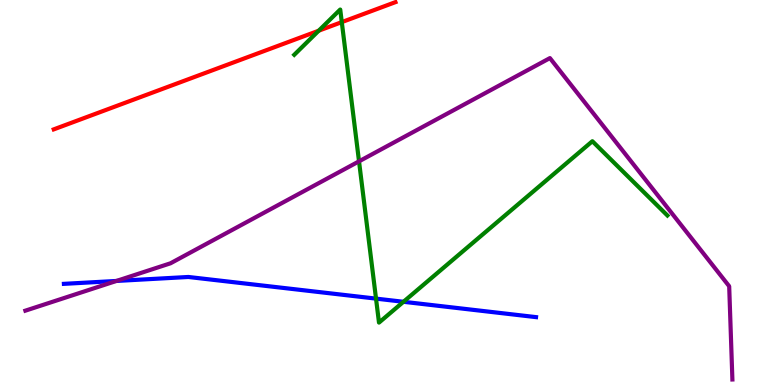[{'lines': ['blue', 'red'], 'intersections': []}, {'lines': ['green', 'red'], 'intersections': [{'x': 4.11, 'y': 9.2}, {'x': 4.41, 'y': 9.43}]}, {'lines': ['purple', 'red'], 'intersections': []}, {'lines': ['blue', 'green'], 'intersections': [{'x': 4.85, 'y': 2.24}, {'x': 5.21, 'y': 2.16}]}, {'lines': ['blue', 'purple'], 'intersections': [{'x': 1.5, 'y': 2.7}]}, {'lines': ['green', 'purple'], 'intersections': [{'x': 4.63, 'y': 5.81}]}]